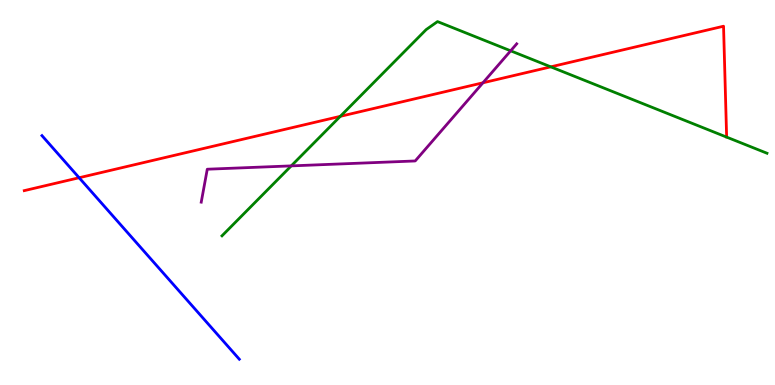[{'lines': ['blue', 'red'], 'intersections': [{'x': 1.02, 'y': 5.38}]}, {'lines': ['green', 'red'], 'intersections': [{'x': 4.39, 'y': 6.98}, {'x': 7.11, 'y': 8.26}]}, {'lines': ['purple', 'red'], 'intersections': [{'x': 6.23, 'y': 7.85}]}, {'lines': ['blue', 'green'], 'intersections': []}, {'lines': ['blue', 'purple'], 'intersections': []}, {'lines': ['green', 'purple'], 'intersections': [{'x': 3.76, 'y': 5.69}, {'x': 6.59, 'y': 8.68}]}]